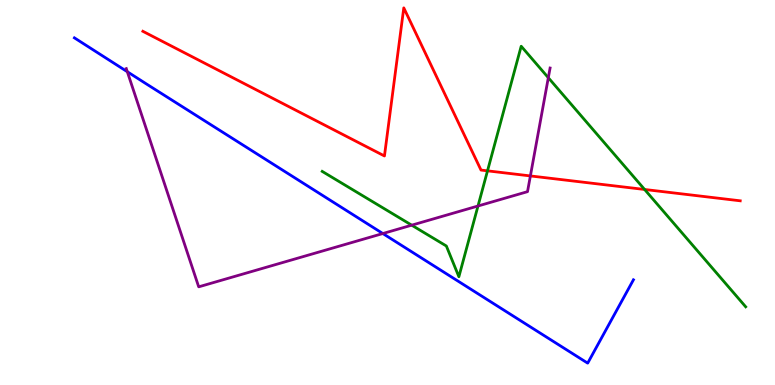[{'lines': ['blue', 'red'], 'intersections': []}, {'lines': ['green', 'red'], 'intersections': [{'x': 6.29, 'y': 5.56}, {'x': 8.32, 'y': 5.08}]}, {'lines': ['purple', 'red'], 'intersections': [{'x': 6.84, 'y': 5.43}]}, {'lines': ['blue', 'green'], 'intersections': []}, {'lines': ['blue', 'purple'], 'intersections': [{'x': 1.64, 'y': 8.14}, {'x': 4.94, 'y': 3.93}]}, {'lines': ['green', 'purple'], 'intersections': [{'x': 5.31, 'y': 4.15}, {'x': 6.17, 'y': 4.65}, {'x': 7.08, 'y': 7.98}]}]